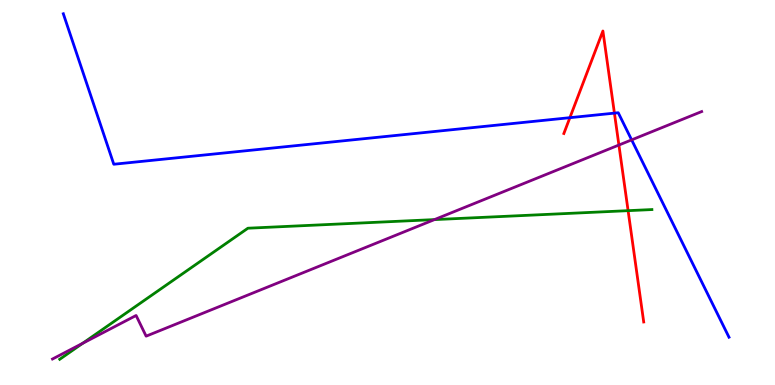[{'lines': ['blue', 'red'], 'intersections': [{'x': 7.35, 'y': 6.94}, {'x': 7.93, 'y': 7.06}]}, {'lines': ['green', 'red'], 'intersections': [{'x': 8.1, 'y': 4.53}]}, {'lines': ['purple', 'red'], 'intersections': [{'x': 7.99, 'y': 6.23}]}, {'lines': ['blue', 'green'], 'intersections': []}, {'lines': ['blue', 'purple'], 'intersections': [{'x': 8.15, 'y': 6.37}]}, {'lines': ['green', 'purple'], 'intersections': [{'x': 1.07, 'y': 1.08}, {'x': 5.61, 'y': 4.3}]}]